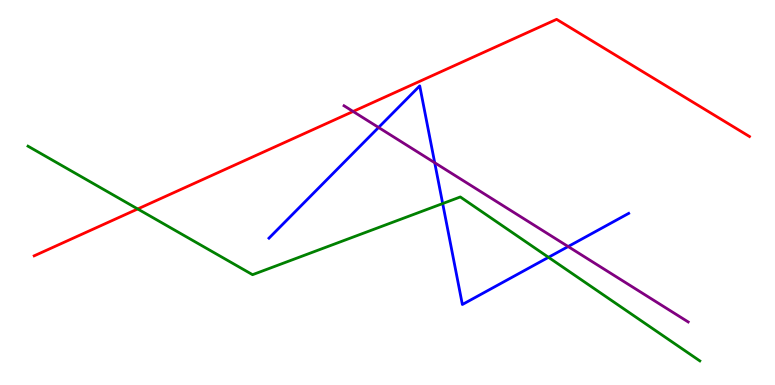[{'lines': ['blue', 'red'], 'intersections': []}, {'lines': ['green', 'red'], 'intersections': [{'x': 1.78, 'y': 4.57}]}, {'lines': ['purple', 'red'], 'intersections': [{'x': 4.56, 'y': 7.1}]}, {'lines': ['blue', 'green'], 'intersections': [{'x': 5.71, 'y': 4.71}, {'x': 7.08, 'y': 3.32}]}, {'lines': ['blue', 'purple'], 'intersections': [{'x': 4.88, 'y': 6.69}, {'x': 5.61, 'y': 5.77}, {'x': 7.33, 'y': 3.6}]}, {'lines': ['green', 'purple'], 'intersections': []}]